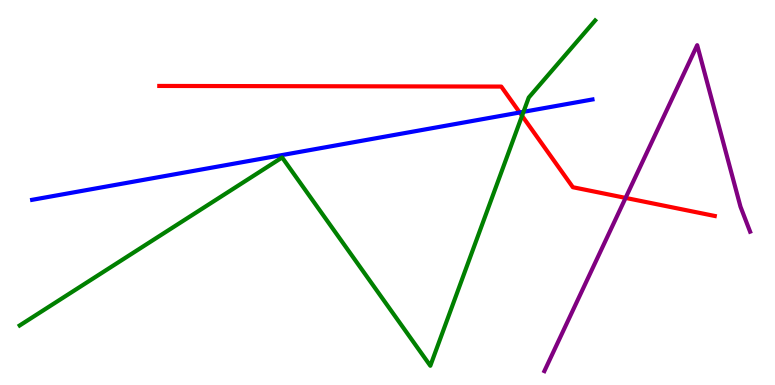[{'lines': ['blue', 'red'], 'intersections': [{'x': 6.71, 'y': 7.08}]}, {'lines': ['green', 'red'], 'intersections': [{'x': 6.74, 'y': 6.99}]}, {'lines': ['purple', 'red'], 'intersections': [{'x': 8.07, 'y': 4.86}]}, {'lines': ['blue', 'green'], 'intersections': [{'x': 6.75, 'y': 7.1}]}, {'lines': ['blue', 'purple'], 'intersections': []}, {'lines': ['green', 'purple'], 'intersections': []}]